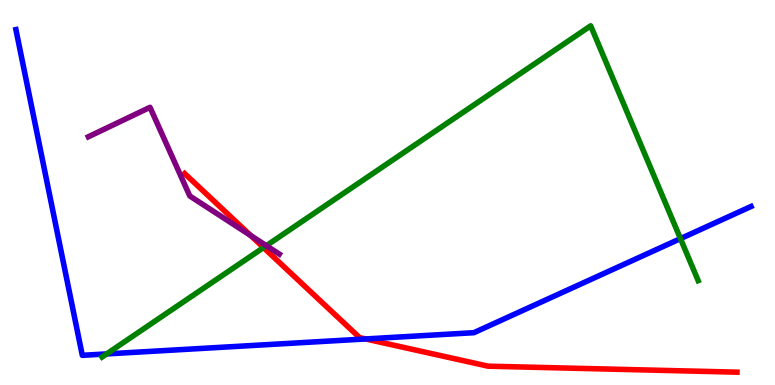[{'lines': ['blue', 'red'], 'intersections': [{'x': 4.72, 'y': 1.2}]}, {'lines': ['green', 'red'], 'intersections': [{'x': 3.4, 'y': 3.57}]}, {'lines': ['purple', 'red'], 'intersections': [{'x': 3.23, 'y': 3.88}]}, {'lines': ['blue', 'green'], 'intersections': [{'x': 1.38, 'y': 0.807}, {'x': 8.78, 'y': 3.8}]}, {'lines': ['blue', 'purple'], 'intersections': []}, {'lines': ['green', 'purple'], 'intersections': [{'x': 3.44, 'y': 3.62}]}]